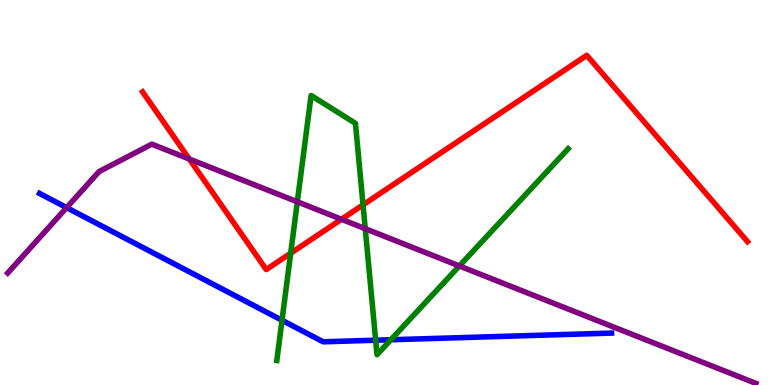[{'lines': ['blue', 'red'], 'intersections': []}, {'lines': ['green', 'red'], 'intersections': [{'x': 3.75, 'y': 3.42}, {'x': 4.68, 'y': 4.68}]}, {'lines': ['purple', 'red'], 'intersections': [{'x': 2.44, 'y': 5.87}, {'x': 4.41, 'y': 4.3}]}, {'lines': ['blue', 'green'], 'intersections': [{'x': 3.64, 'y': 1.68}, {'x': 4.85, 'y': 1.16}, {'x': 5.04, 'y': 1.18}]}, {'lines': ['blue', 'purple'], 'intersections': [{'x': 0.86, 'y': 4.61}]}, {'lines': ['green', 'purple'], 'intersections': [{'x': 3.84, 'y': 4.76}, {'x': 4.71, 'y': 4.06}, {'x': 5.93, 'y': 3.09}]}]